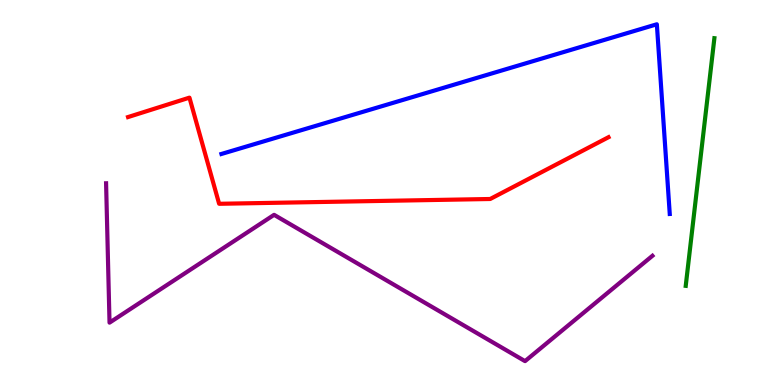[{'lines': ['blue', 'red'], 'intersections': []}, {'lines': ['green', 'red'], 'intersections': []}, {'lines': ['purple', 'red'], 'intersections': []}, {'lines': ['blue', 'green'], 'intersections': []}, {'lines': ['blue', 'purple'], 'intersections': []}, {'lines': ['green', 'purple'], 'intersections': []}]